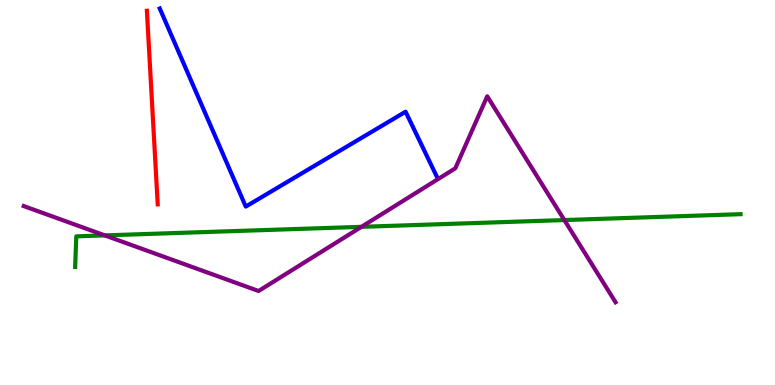[{'lines': ['blue', 'red'], 'intersections': []}, {'lines': ['green', 'red'], 'intersections': []}, {'lines': ['purple', 'red'], 'intersections': []}, {'lines': ['blue', 'green'], 'intersections': []}, {'lines': ['blue', 'purple'], 'intersections': []}, {'lines': ['green', 'purple'], 'intersections': [{'x': 1.35, 'y': 3.89}, {'x': 4.66, 'y': 4.11}, {'x': 7.28, 'y': 4.28}]}]